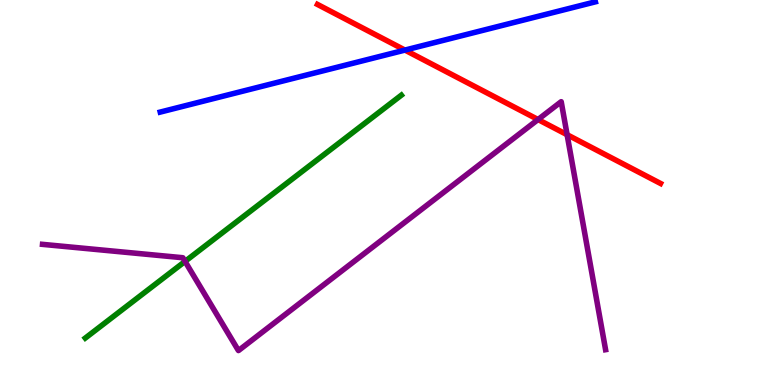[{'lines': ['blue', 'red'], 'intersections': [{'x': 5.23, 'y': 8.7}]}, {'lines': ['green', 'red'], 'intersections': []}, {'lines': ['purple', 'red'], 'intersections': [{'x': 6.94, 'y': 6.9}, {'x': 7.32, 'y': 6.5}]}, {'lines': ['blue', 'green'], 'intersections': []}, {'lines': ['blue', 'purple'], 'intersections': []}, {'lines': ['green', 'purple'], 'intersections': [{'x': 2.39, 'y': 3.21}]}]